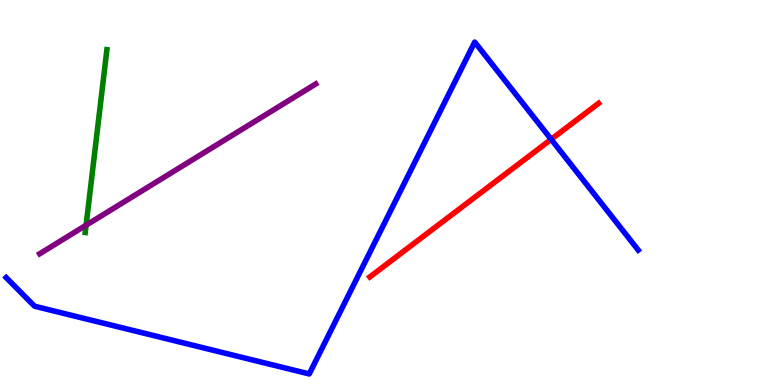[{'lines': ['blue', 'red'], 'intersections': [{'x': 7.11, 'y': 6.38}]}, {'lines': ['green', 'red'], 'intersections': []}, {'lines': ['purple', 'red'], 'intersections': []}, {'lines': ['blue', 'green'], 'intersections': []}, {'lines': ['blue', 'purple'], 'intersections': []}, {'lines': ['green', 'purple'], 'intersections': [{'x': 1.11, 'y': 4.15}]}]